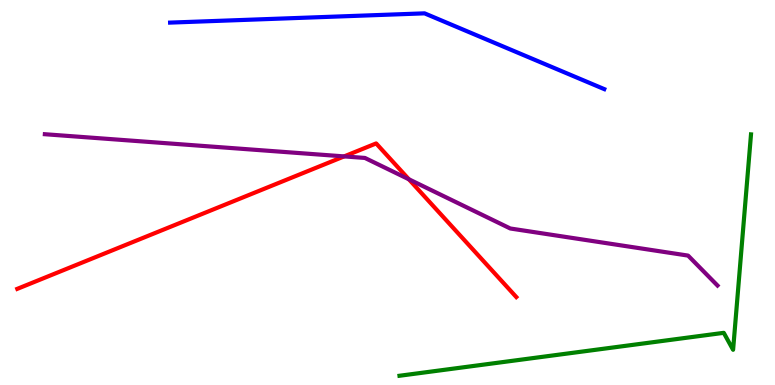[{'lines': ['blue', 'red'], 'intersections': []}, {'lines': ['green', 'red'], 'intersections': []}, {'lines': ['purple', 'red'], 'intersections': [{'x': 4.44, 'y': 5.94}, {'x': 5.28, 'y': 5.34}]}, {'lines': ['blue', 'green'], 'intersections': []}, {'lines': ['blue', 'purple'], 'intersections': []}, {'lines': ['green', 'purple'], 'intersections': []}]